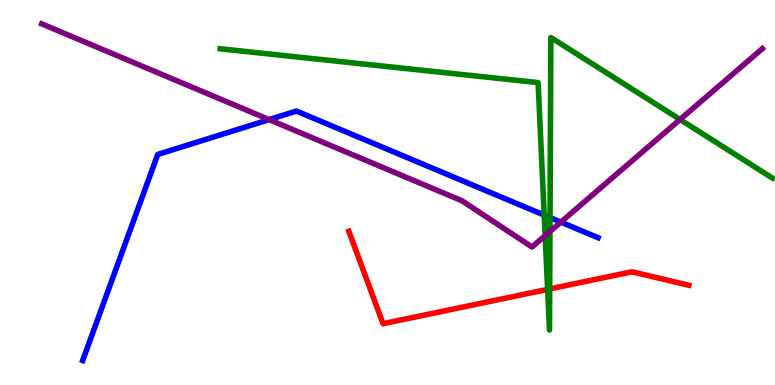[{'lines': ['blue', 'red'], 'intersections': []}, {'lines': ['green', 'red'], 'intersections': [{'x': 7.07, 'y': 2.48}, {'x': 7.09, 'y': 2.49}]}, {'lines': ['purple', 'red'], 'intersections': []}, {'lines': ['blue', 'green'], 'intersections': [{'x': 7.02, 'y': 4.41}, {'x': 7.1, 'y': 4.35}]}, {'lines': ['blue', 'purple'], 'intersections': [{'x': 3.47, 'y': 6.89}, {'x': 7.24, 'y': 4.23}]}, {'lines': ['green', 'purple'], 'intersections': [{'x': 7.03, 'y': 3.88}, {'x': 7.1, 'y': 3.99}, {'x': 8.77, 'y': 6.9}]}]